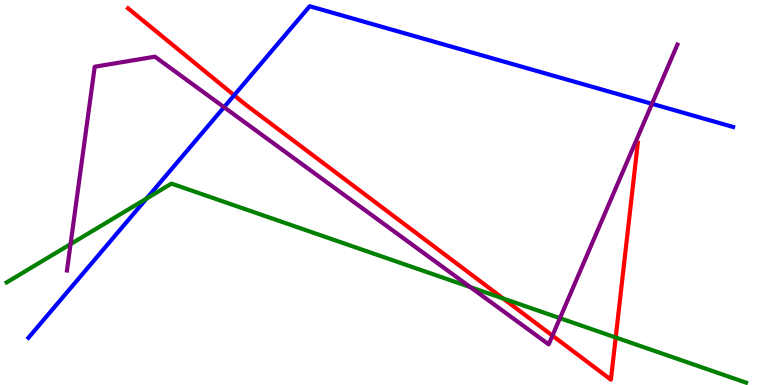[{'lines': ['blue', 'red'], 'intersections': [{'x': 3.02, 'y': 7.53}]}, {'lines': ['green', 'red'], 'intersections': [{'x': 6.49, 'y': 2.25}, {'x': 7.94, 'y': 1.23}]}, {'lines': ['purple', 'red'], 'intersections': [{'x': 7.13, 'y': 1.28}]}, {'lines': ['blue', 'green'], 'intersections': [{'x': 1.89, 'y': 4.84}]}, {'lines': ['blue', 'purple'], 'intersections': [{'x': 2.89, 'y': 7.22}, {'x': 8.41, 'y': 7.3}]}, {'lines': ['green', 'purple'], 'intersections': [{'x': 0.91, 'y': 3.66}, {'x': 6.07, 'y': 2.54}, {'x': 7.23, 'y': 1.74}]}]